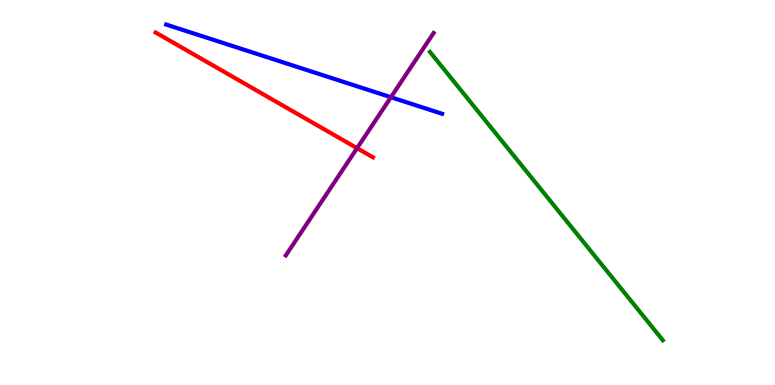[{'lines': ['blue', 'red'], 'intersections': []}, {'lines': ['green', 'red'], 'intersections': []}, {'lines': ['purple', 'red'], 'intersections': [{'x': 4.61, 'y': 6.15}]}, {'lines': ['blue', 'green'], 'intersections': []}, {'lines': ['blue', 'purple'], 'intersections': [{'x': 5.04, 'y': 7.47}]}, {'lines': ['green', 'purple'], 'intersections': []}]